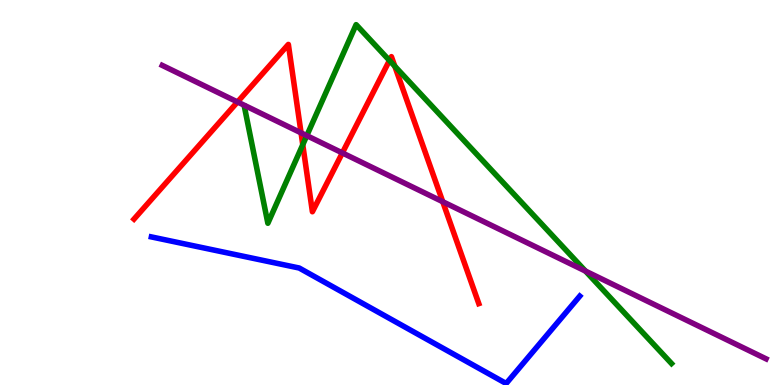[{'lines': ['blue', 'red'], 'intersections': []}, {'lines': ['green', 'red'], 'intersections': [{'x': 3.91, 'y': 6.24}, {'x': 5.03, 'y': 8.43}, {'x': 5.09, 'y': 8.28}]}, {'lines': ['purple', 'red'], 'intersections': [{'x': 3.06, 'y': 7.35}, {'x': 3.88, 'y': 6.55}, {'x': 4.42, 'y': 6.03}, {'x': 5.71, 'y': 4.76}]}, {'lines': ['blue', 'green'], 'intersections': []}, {'lines': ['blue', 'purple'], 'intersections': []}, {'lines': ['green', 'purple'], 'intersections': [{'x': 3.96, 'y': 6.48}, {'x': 7.55, 'y': 2.96}]}]